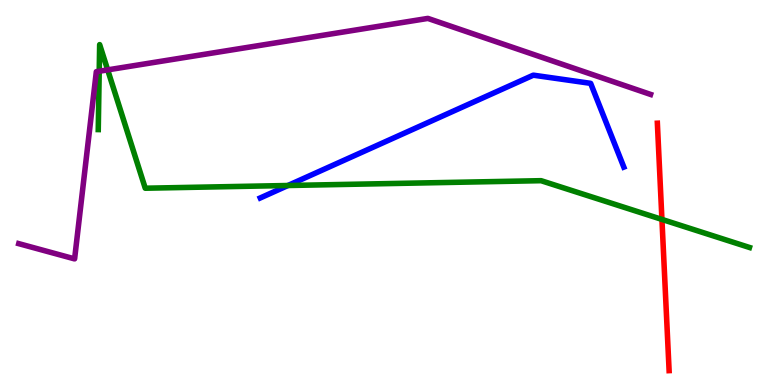[{'lines': ['blue', 'red'], 'intersections': []}, {'lines': ['green', 'red'], 'intersections': [{'x': 8.54, 'y': 4.3}]}, {'lines': ['purple', 'red'], 'intersections': []}, {'lines': ['blue', 'green'], 'intersections': [{'x': 3.72, 'y': 5.18}]}, {'lines': ['blue', 'purple'], 'intersections': []}, {'lines': ['green', 'purple'], 'intersections': [{'x': 1.28, 'y': 8.15}, {'x': 1.39, 'y': 8.19}]}]